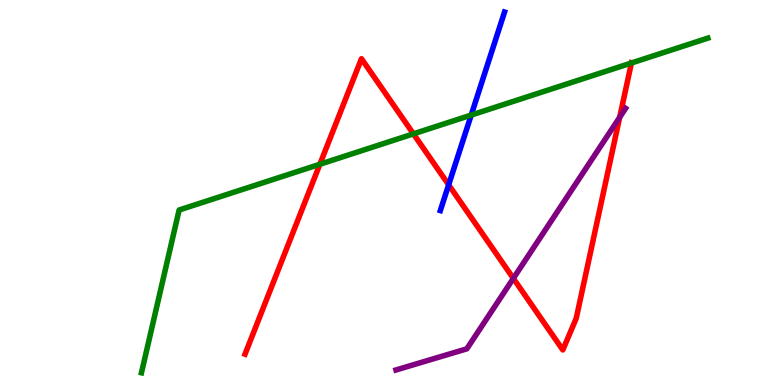[{'lines': ['blue', 'red'], 'intersections': [{'x': 5.79, 'y': 5.2}]}, {'lines': ['green', 'red'], 'intersections': [{'x': 4.13, 'y': 5.73}, {'x': 5.33, 'y': 6.52}, {'x': 8.15, 'y': 8.36}]}, {'lines': ['purple', 'red'], 'intersections': [{'x': 6.62, 'y': 2.77}, {'x': 8.0, 'y': 6.95}]}, {'lines': ['blue', 'green'], 'intersections': [{'x': 6.08, 'y': 7.01}]}, {'lines': ['blue', 'purple'], 'intersections': []}, {'lines': ['green', 'purple'], 'intersections': []}]